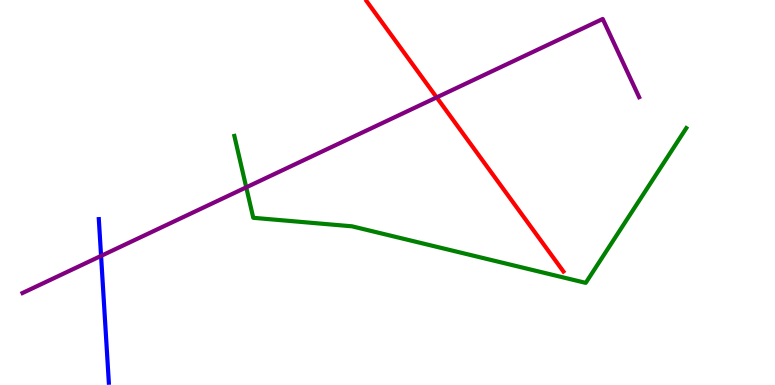[{'lines': ['blue', 'red'], 'intersections': []}, {'lines': ['green', 'red'], 'intersections': []}, {'lines': ['purple', 'red'], 'intersections': [{'x': 5.63, 'y': 7.47}]}, {'lines': ['blue', 'green'], 'intersections': []}, {'lines': ['blue', 'purple'], 'intersections': [{'x': 1.3, 'y': 3.35}]}, {'lines': ['green', 'purple'], 'intersections': [{'x': 3.18, 'y': 5.13}]}]